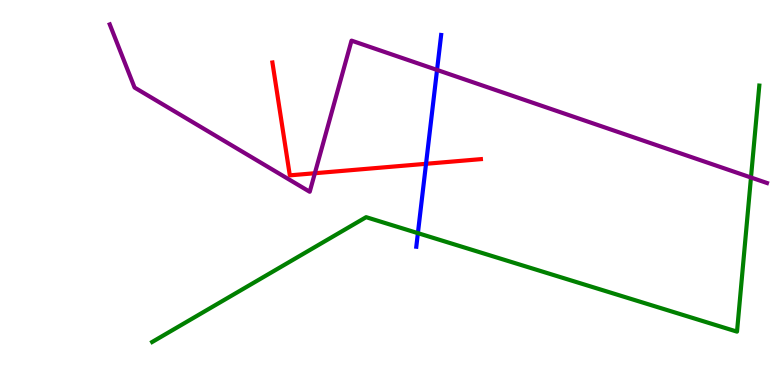[{'lines': ['blue', 'red'], 'intersections': [{'x': 5.5, 'y': 5.75}]}, {'lines': ['green', 'red'], 'intersections': []}, {'lines': ['purple', 'red'], 'intersections': [{'x': 4.06, 'y': 5.5}]}, {'lines': ['blue', 'green'], 'intersections': [{'x': 5.39, 'y': 3.94}]}, {'lines': ['blue', 'purple'], 'intersections': [{'x': 5.64, 'y': 8.18}]}, {'lines': ['green', 'purple'], 'intersections': [{'x': 9.69, 'y': 5.39}]}]